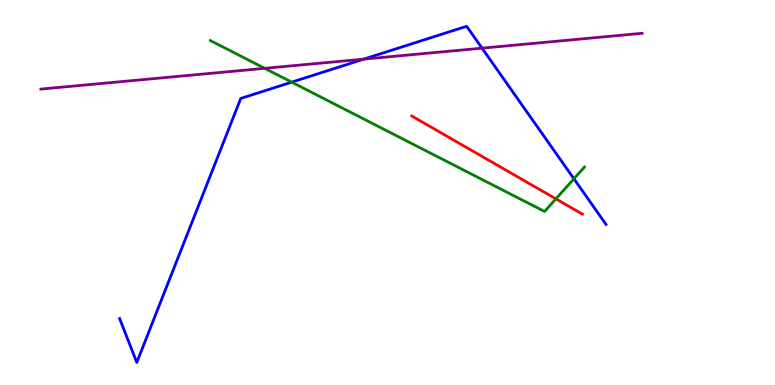[{'lines': ['blue', 'red'], 'intersections': []}, {'lines': ['green', 'red'], 'intersections': [{'x': 7.17, 'y': 4.83}]}, {'lines': ['purple', 'red'], 'intersections': []}, {'lines': ['blue', 'green'], 'intersections': [{'x': 3.76, 'y': 7.87}, {'x': 7.41, 'y': 5.36}]}, {'lines': ['blue', 'purple'], 'intersections': [{'x': 4.69, 'y': 8.46}, {'x': 6.22, 'y': 8.75}]}, {'lines': ['green', 'purple'], 'intersections': [{'x': 3.42, 'y': 8.23}]}]